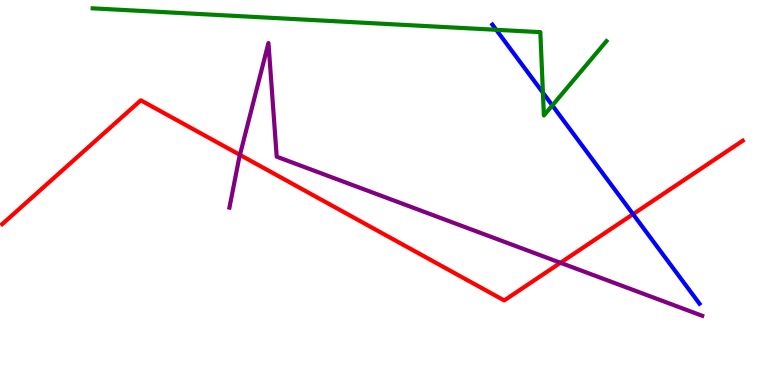[{'lines': ['blue', 'red'], 'intersections': [{'x': 8.17, 'y': 4.44}]}, {'lines': ['green', 'red'], 'intersections': []}, {'lines': ['purple', 'red'], 'intersections': [{'x': 3.1, 'y': 5.98}, {'x': 7.23, 'y': 3.17}]}, {'lines': ['blue', 'green'], 'intersections': [{'x': 6.4, 'y': 9.23}, {'x': 7.01, 'y': 7.59}, {'x': 7.13, 'y': 7.26}]}, {'lines': ['blue', 'purple'], 'intersections': []}, {'lines': ['green', 'purple'], 'intersections': []}]